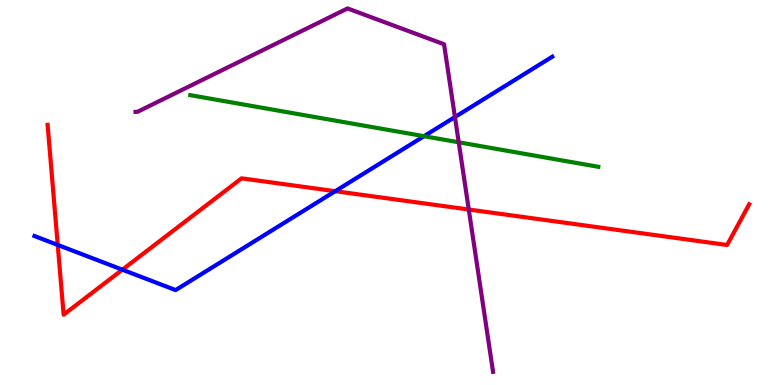[{'lines': ['blue', 'red'], 'intersections': [{'x': 0.745, 'y': 3.64}, {'x': 1.58, 'y': 3.0}, {'x': 4.33, 'y': 5.03}]}, {'lines': ['green', 'red'], 'intersections': []}, {'lines': ['purple', 'red'], 'intersections': [{'x': 6.05, 'y': 4.56}]}, {'lines': ['blue', 'green'], 'intersections': [{'x': 5.47, 'y': 6.46}]}, {'lines': ['blue', 'purple'], 'intersections': [{'x': 5.87, 'y': 6.96}]}, {'lines': ['green', 'purple'], 'intersections': [{'x': 5.92, 'y': 6.3}]}]